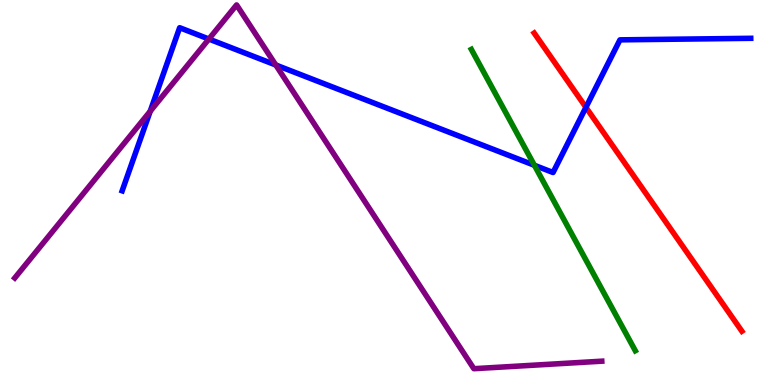[{'lines': ['blue', 'red'], 'intersections': [{'x': 7.56, 'y': 7.21}]}, {'lines': ['green', 'red'], 'intersections': []}, {'lines': ['purple', 'red'], 'intersections': []}, {'lines': ['blue', 'green'], 'intersections': [{'x': 6.9, 'y': 5.71}]}, {'lines': ['blue', 'purple'], 'intersections': [{'x': 1.94, 'y': 7.11}, {'x': 2.7, 'y': 8.99}, {'x': 3.56, 'y': 8.31}]}, {'lines': ['green', 'purple'], 'intersections': []}]